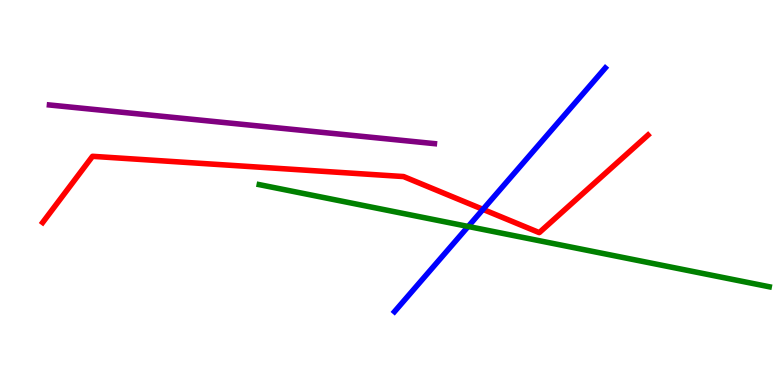[{'lines': ['blue', 'red'], 'intersections': [{'x': 6.23, 'y': 4.56}]}, {'lines': ['green', 'red'], 'intersections': []}, {'lines': ['purple', 'red'], 'intersections': []}, {'lines': ['blue', 'green'], 'intersections': [{'x': 6.04, 'y': 4.12}]}, {'lines': ['blue', 'purple'], 'intersections': []}, {'lines': ['green', 'purple'], 'intersections': []}]